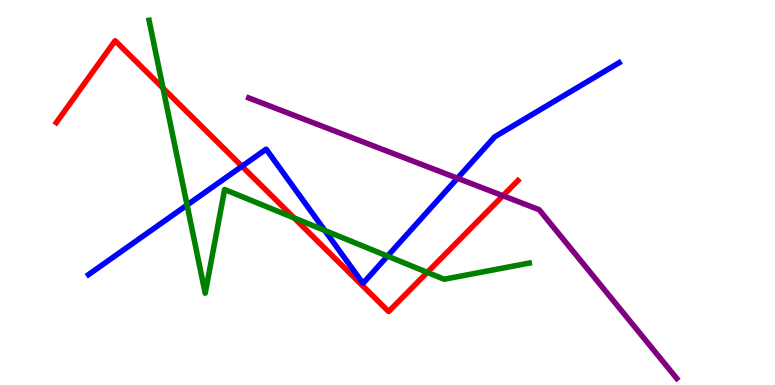[{'lines': ['blue', 'red'], 'intersections': [{'x': 3.12, 'y': 5.68}]}, {'lines': ['green', 'red'], 'intersections': [{'x': 2.1, 'y': 7.71}, {'x': 3.79, 'y': 4.34}, {'x': 5.51, 'y': 2.93}]}, {'lines': ['purple', 'red'], 'intersections': [{'x': 6.49, 'y': 4.92}]}, {'lines': ['blue', 'green'], 'intersections': [{'x': 2.41, 'y': 4.67}, {'x': 4.19, 'y': 4.01}, {'x': 5.0, 'y': 3.35}]}, {'lines': ['blue', 'purple'], 'intersections': [{'x': 5.9, 'y': 5.37}]}, {'lines': ['green', 'purple'], 'intersections': []}]